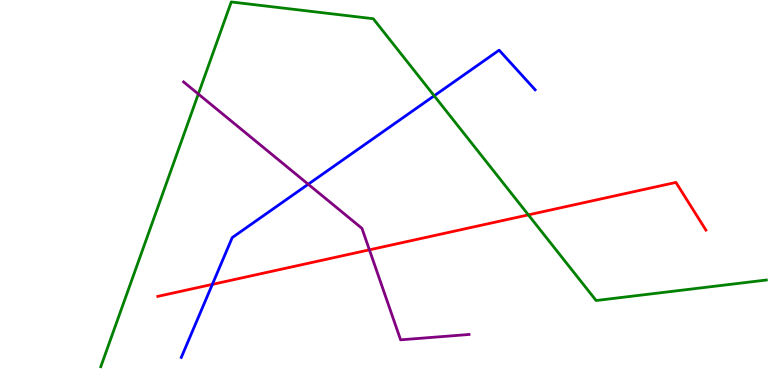[{'lines': ['blue', 'red'], 'intersections': [{'x': 2.74, 'y': 2.61}]}, {'lines': ['green', 'red'], 'intersections': [{'x': 6.82, 'y': 4.42}]}, {'lines': ['purple', 'red'], 'intersections': [{'x': 4.77, 'y': 3.51}]}, {'lines': ['blue', 'green'], 'intersections': [{'x': 5.6, 'y': 7.51}]}, {'lines': ['blue', 'purple'], 'intersections': [{'x': 3.98, 'y': 5.21}]}, {'lines': ['green', 'purple'], 'intersections': [{'x': 2.56, 'y': 7.56}]}]